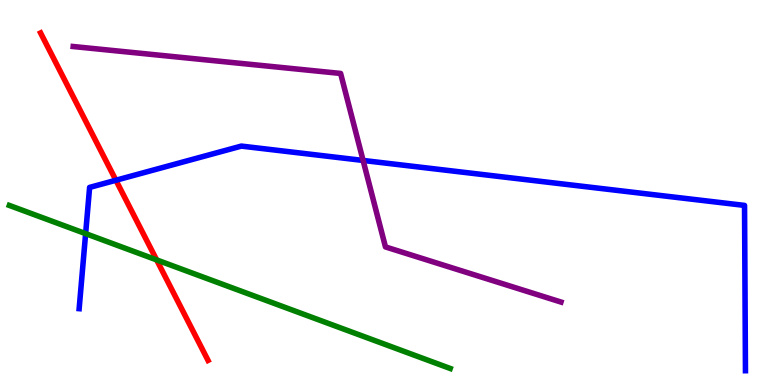[{'lines': ['blue', 'red'], 'intersections': [{'x': 1.5, 'y': 5.32}]}, {'lines': ['green', 'red'], 'intersections': [{'x': 2.02, 'y': 3.25}]}, {'lines': ['purple', 'red'], 'intersections': []}, {'lines': ['blue', 'green'], 'intersections': [{'x': 1.1, 'y': 3.93}]}, {'lines': ['blue', 'purple'], 'intersections': [{'x': 4.69, 'y': 5.83}]}, {'lines': ['green', 'purple'], 'intersections': []}]